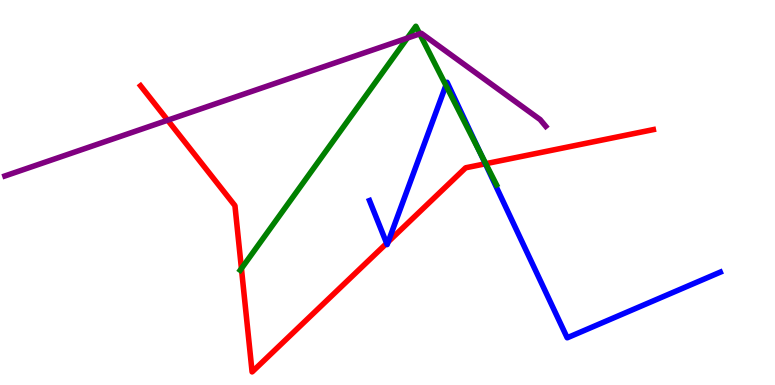[{'lines': ['blue', 'red'], 'intersections': [{'x': 4.99, 'y': 3.68}, {'x': 5.01, 'y': 3.72}, {'x': 6.26, 'y': 5.75}]}, {'lines': ['green', 'red'], 'intersections': [{'x': 3.12, 'y': 3.03}, {'x': 6.27, 'y': 5.75}]}, {'lines': ['purple', 'red'], 'intersections': [{'x': 2.16, 'y': 6.88}]}, {'lines': ['blue', 'green'], 'intersections': [{'x': 5.75, 'y': 7.78}, {'x': 6.2, 'y': 6.02}]}, {'lines': ['blue', 'purple'], 'intersections': []}, {'lines': ['green', 'purple'], 'intersections': [{'x': 5.26, 'y': 9.01}, {'x': 5.42, 'y': 9.12}]}]